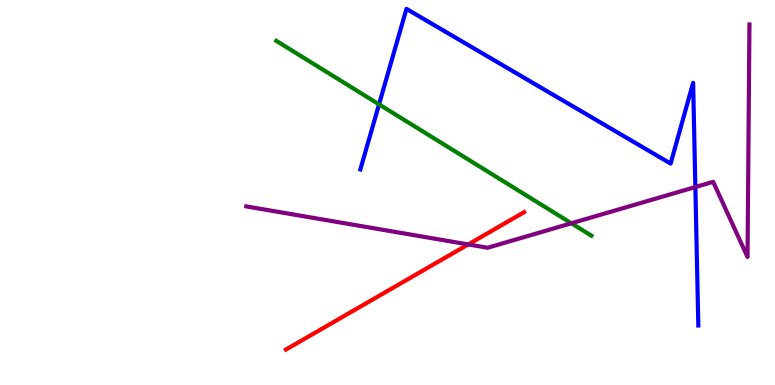[{'lines': ['blue', 'red'], 'intersections': []}, {'lines': ['green', 'red'], 'intersections': []}, {'lines': ['purple', 'red'], 'intersections': [{'x': 6.04, 'y': 3.65}]}, {'lines': ['blue', 'green'], 'intersections': [{'x': 4.89, 'y': 7.29}]}, {'lines': ['blue', 'purple'], 'intersections': [{'x': 8.97, 'y': 5.14}]}, {'lines': ['green', 'purple'], 'intersections': [{'x': 7.37, 'y': 4.2}]}]